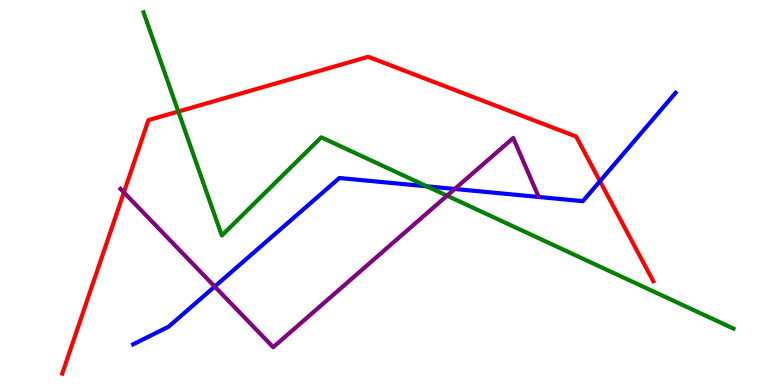[{'lines': ['blue', 'red'], 'intersections': [{'x': 7.74, 'y': 5.29}]}, {'lines': ['green', 'red'], 'intersections': [{'x': 2.3, 'y': 7.1}]}, {'lines': ['purple', 'red'], 'intersections': [{'x': 1.6, 'y': 5.0}]}, {'lines': ['blue', 'green'], 'intersections': [{'x': 5.51, 'y': 5.16}]}, {'lines': ['blue', 'purple'], 'intersections': [{'x': 2.77, 'y': 2.56}, {'x': 5.87, 'y': 5.09}]}, {'lines': ['green', 'purple'], 'intersections': [{'x': 5.77, 'y': 4.92}]}]